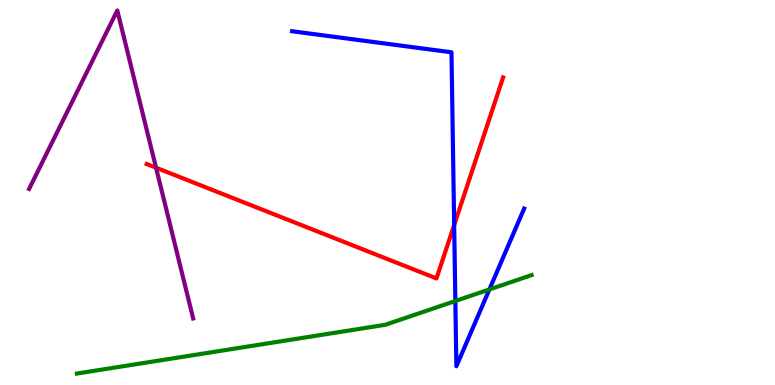[{'lines': ['blue', 'red'], 'intersections': [{'x': 5.86, 'y': 4.15}]}, {'lines': ['green', 'red'], 'intersections': []}, {'lines': ['purple', 'red'], 'intersections': [{'x': 2.01, 'y': 5.64}]}, {'lines': ['blue', 'green'], 'intersections': [{'x': 5.88, 'y': 2.18}, {'x': 6.31, 'y': 2.48}]}, {'lines': ['blue', 'purple'], 'intersections': []}, {'lines': ['green', 'purple'], 'intersections': []}]